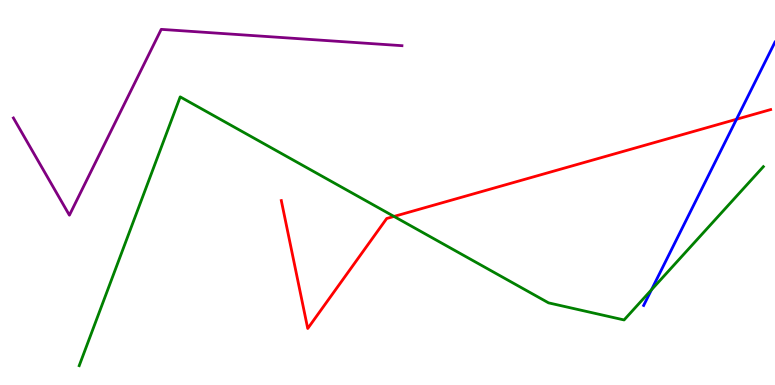[{'lines': ['blue', 'red'], 'intersections': [{'x': 9.5, 'y': 6.9}]}, {'lines': ['green', 'red'], 'intersections': [{'x': 5.08, 'y': 4.38}]}, {'lines': ['purple', 'red'], 'intersections': []}, {'lines': ['blue', 'green'], 'intersections': [{'x': 8.41, 'y': 2.47}]}, {'lines': ['blue', 'purple'], 'intersections': []}, {'lines': ['green', 'purple'], 'intersections': []}]